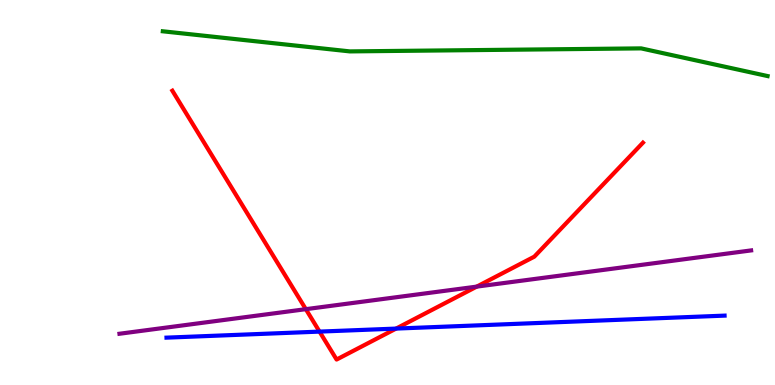[{'lines': ['blue', 'red'], 'intersections': [{'x': 4.12, 'y': 1.39}, {'x': 5.11, 'y': 1.47}]}, {'lines': ['green', 'red'], 'intersections': []}, {'lines': ['purple', 'red'], 'intersections': [{'x': 3.95, 'y': 1.97}, {'x': 6.15, 'y': 2.56}]}, {'lines': ['blue', 'green'], 'intersections': []}, {'lines': ['blue', 'purple'], 'intersections': []}, {'lines': ['green', 'purple'], 'intersections': []}]